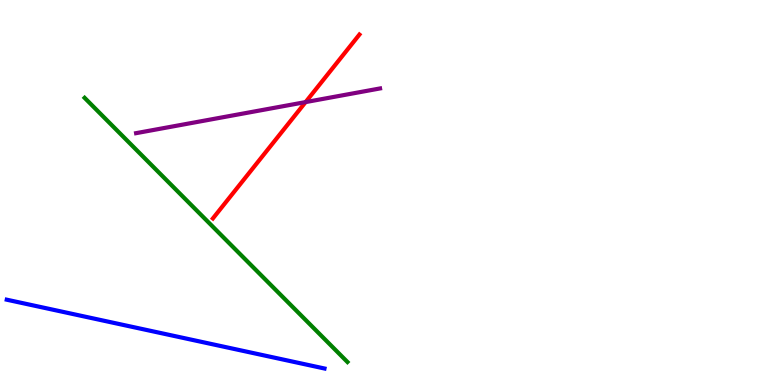[{'lines': ['blue', 'red'], 'intersections': []}, {'lines': ['green', 'red'], 'intersections': []}, {'lines': ['purple', 'red'], 'intersections': [{'x': 3.94, 'y': 7.35}]}, {'lines': ['blue', 'green'], 'intersections': []}, {'lines': ['blue', 'purple'], 'intersections': []}, {'lines': ['green', 'purple'], 'intersections': []}]